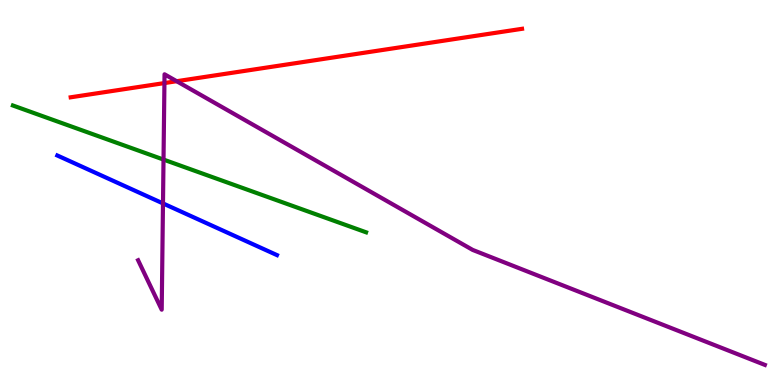[{'lines': ['blue', 'red'], 'intersections': []}, {'lines': ['green', 'red'], 'intersections': []}, {'lines': ['purple', 'red'], 'intersections': [{'x': 2.12, 'y': 7.84}, {'x': 2.28, 'y': 7.89}]}, {'lines': ['blue', 'green'], 'intersections': []}, {'lines': ['blue', 'purple'], 'intersections': [{'x': 2.1, 'y': 4.72}]}, {'lines': ['green', 'purple'], 'intersections': [{'x': 2.11, 'y': 5.86}]}]